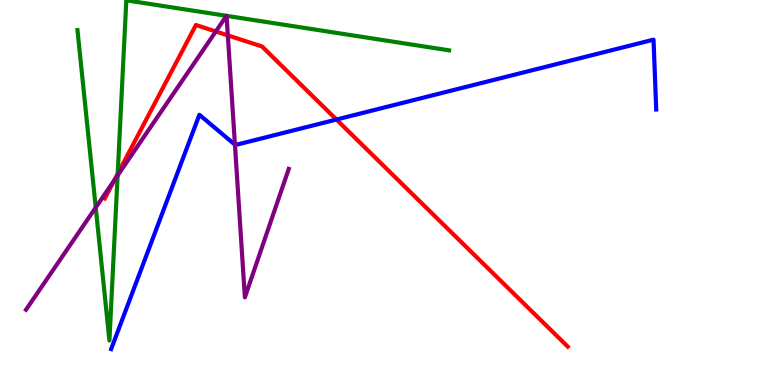[{'lines': ['blue', 'red'], 'intersections': [{'x': 4.34, 'y': 6.89}]}, {'lines': ['green', 'red'], 'intersections': [{'x': 1.52, 'y': 5.48}]}, {'lines': ['purple', 'red'], 'intersections': [{'x': 1.48, 'y': 5.32}, {'x': 2.78, 'y': 9.18}, {'x': 2.94, 'y': 9.08}]}, {'lines': ['blue', 'green'], 'intersections': []}, {'lines': ['blue', 'purple'], 'intersections': [{'x': 3.03, 'y': 6.24}]}, {'lines': ['green', 'purple'], 'intersections': [{'x': 1.24, 'y': 4.61}, {'x': 1.52, 'y': 5.44}, {'x': 2.92, 'y': 9.59}, {'x': 2.92, 'y': 9.59}]}]